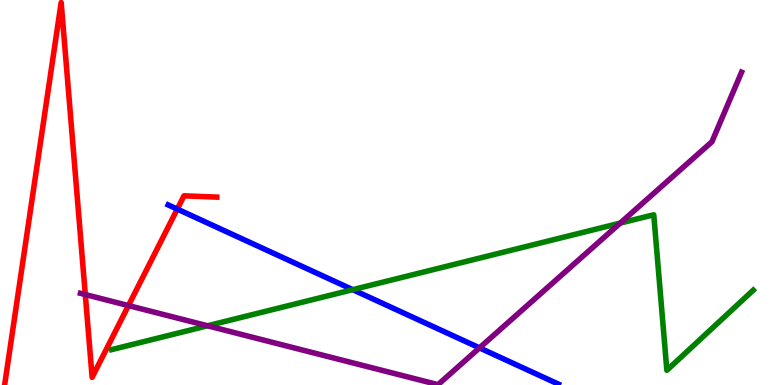[{'lines': ['blue', 'red'], 'intersections': [{'x': 2.29, 'y': 4.57}]}, {'lines': ['green', 'red'], 'intersections': []}, {'lines': ['purple', 'red'], 'intersections': [{'x': 1.1, 'y': 2.35}, {'x': 1.66, 'y': 2.06}]}, {'lines': ['blue', 'green'], 'intersections': [{'x': 4.55, 'y': 2.48}]}, {'lines': ['blue', 'purple'], 'intersections': [{'x': 6.19, 'y': 0.964}]}, {'lines': ['green', 'purple'], 'intersections': [{'x': 2.68, 'y': 1.54}, {'x': 8.0, 'y': 4.2}]}]